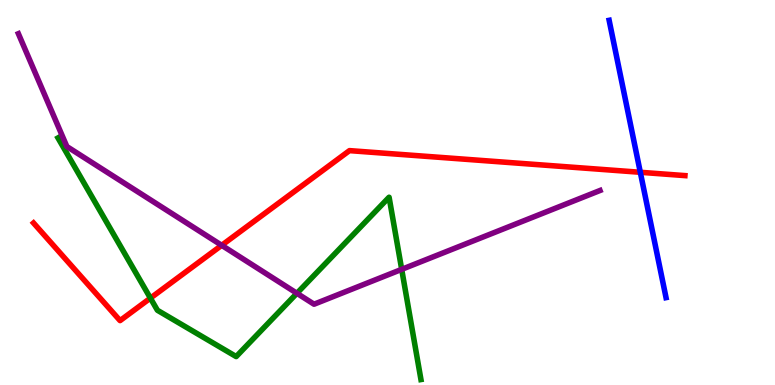[{'lines': ['blue', 'red'], 'intersections': [{'x': 8.26, 'y': 5.53}]}, {'lines': ['green', 'red'], 'intersections': [{'x': 1.94, 'y': 2.26}]}, {'lines': ['purple', 'red'], 'intersections': [{'x': 2.86, 'y': 3.63}]}, {'lines': ['blue', 'green'], 'intersections': []}, {'lines': ['blue', 'purple'], 'intersections': []}, {'lines': ['green', 'purple'], 'intersections': [{'x': 3.83, 'y': 2.38}, {'x': 5.18, 'y': 3.0}]}]